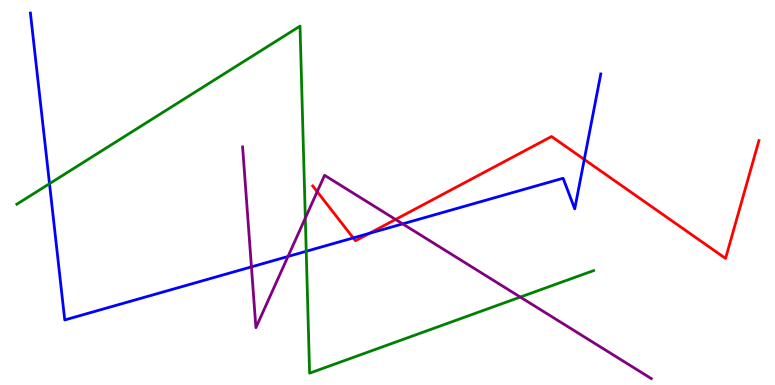[{'lines': ['blue', 'red'], 'intersections': [{'x': 4.56, 'y': 3.82}, {'x': 4.77, 'y': 3.94}, {'x': 7.54, 'y': 5.86}]}, {'lines': ['green', 'red'], 'intersections': []}, {'lines': ['purple', 'red'], 'intersections': [{'x': 4.09, 'y': 5.02}, {'x': 5.1, 'y': 4.3}]}, {'lines': ['blue', 'green'], 'intersections': [{'x': 0.639, 'y': 5.23}, {'x': 3.95, 'y': 3.47}]}, {'lines': ['blue', 'purple'], 'intersections': [{'x': 3.24, 'y': 3.07}, {'x': 3.72, 'y': 3.34}, {'x': 5.2, 'y': 4.19}]}, {'lines': ['green', 'purple'], 'intersections': [{'x': 3.94, 'y': 4.34}, {'x': 6.71, 'y': 2.28}]}]